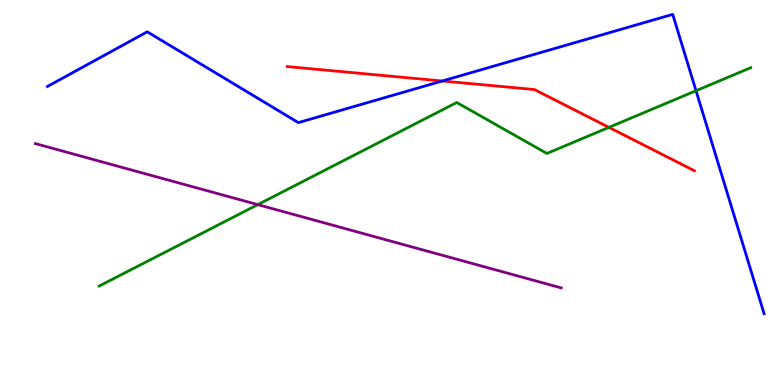[{'lines': ['blue', 'red'], 'intersections': [{'x': 5.71, 'y': 7.9}]}, {'lines': ['green', 'red'], 'intersections': [{'x': 7.86, 'y': 6.69}]}, {'lines': ['purple', 'red'], 'intersections': []}, {'lines': ['blue', 'green'], 'intersections': [{'x': 8.98, 'y': 7.64}]}, {'lines': ['blue', 'purple'], 'intersections': []}, {'lines': ['green', 'purple'], 'intersections': [{'x': 3.33, 'y': 4.68}]}]